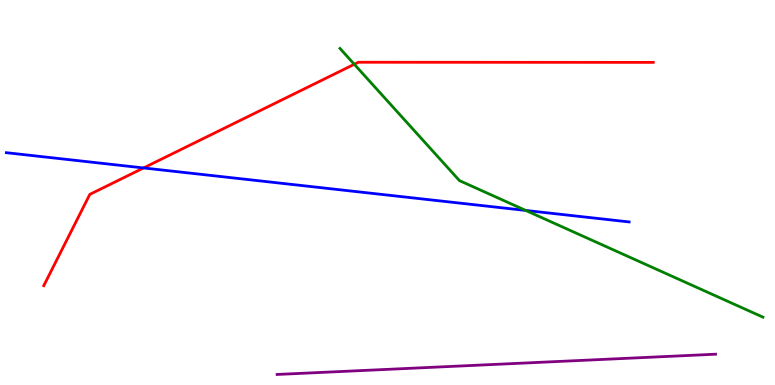[{'lines': ['blue', 'red'], 'intersections': [{'x': 1.85, 'y': 5.64}]}, {'lines': ['green', 'red'], 'intersections': [{'x': 4.57, 'y': 8.33}]}, {'lines': ['purple', 'red'], 'intersections': []}, {'lines': ['blue', 'green'], 'intersections': [{'x': 6.78, 'y': 4.53}]}, {'lines': ['blue', 'purple'], 'intersections': []}, {'lines': ['green', 'purple'], 'intersections': []}]